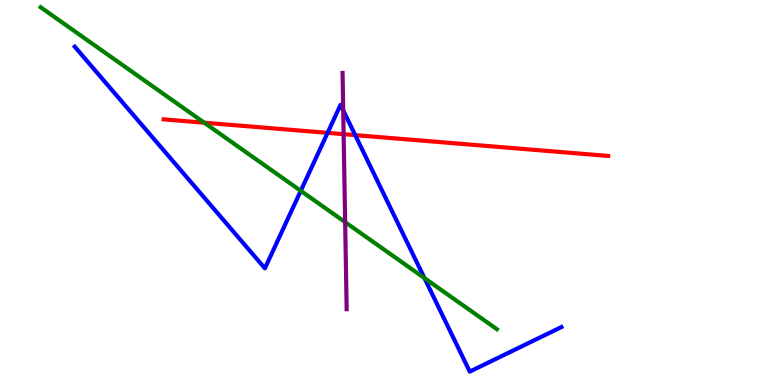[{'lines': ['blue', 'red'], 'intersections': [{'x': 4.23, 'y': 6.55}, {'x': 4.58, 'y': 6.49}]}, {'lines': ['green', 'red'], 'intersections': [{'x': 2.64, 'y': 6.81}]}, {'lines': ['purple', 'red'], 'intersections': [{'x': 4.43, 'y': 6.51}]}, {'lines': ['blue', 'green'], 'intersections': [{'x': 3.88, 'y': 5.04}, {'x': 5.48, 'y': 2.78}]}, {'lines': ['blue', 'purple'], 'intersections': [{'x': 4.43, 'y': 7.13}]}, {'lines': ['green', 'purple'], 'intersections': [{'x': 4.45, 'y': 4.23}]}]